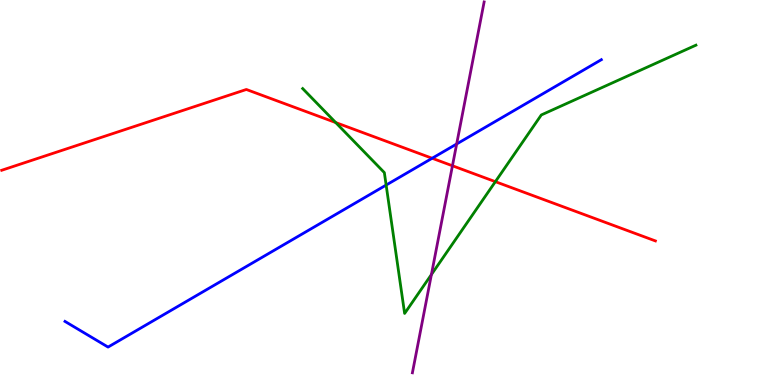[{'lines': ['blue', 'red'], 'intersections': [{'x': 5.58, 'y': 5.89}]}, {'lines': ['green', 'red'], 'intersections': [{'x': 4.33, 'y': 6.82}, {'x': 6.39, 'y': 5.28}]}, {'lines': ['purple', 'red'], 'intersections': [{'x': 5.84, 'y': 5.69}]}, {'lines': ['blue', 'green'], 'intersections': [{'x': 4.98, 'y': 5.19}]}, {'lines': ['blue', 'purple'], 'intersections': [{'x': 5.89, 'y': 6.26}]}, {'lines': ['green', 'purple'], 'intersections': [{'x': 5.57, 'y': 2.87}]}]